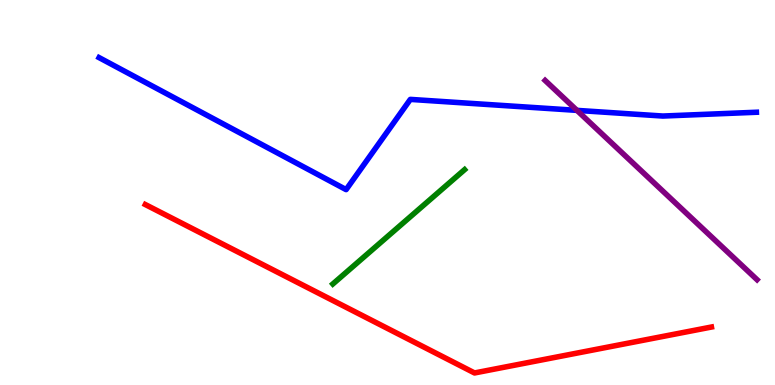[{'lines': ['blue', 'red'], 'intersections': []}, {'lines': ['green', 'red'], 'intersections': []}, {'lines': ['purple', 'red'], 'intersections': []}, {'lines': ['blue', 'green'], 'intersections': []}, {'lines': ['blue', 'purple'], 'intersections': [{'x': 7.44, 'y': 7.13}]}, {'lines': ['green', 'purple'], 'intersections': []}]